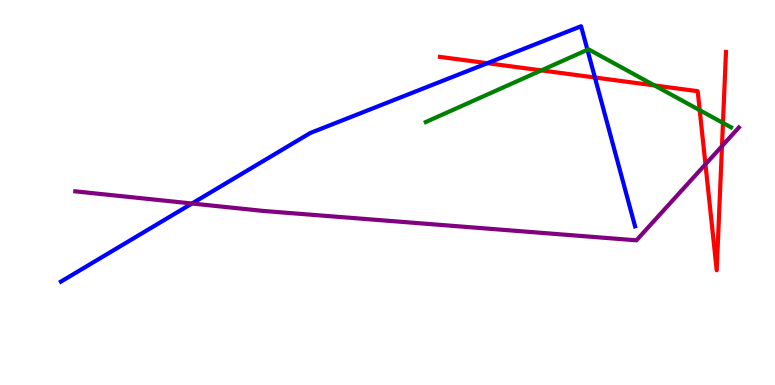[{'lines': ['blue', 'red'], 'intersections': [{'x': 6.29, 'y': 8.36}, {'x': 7.68, 'y': 7.99}]}, {'lines': ['green', 'red'], 'intersections': [{'x': 6.99, 'y': 8.17}, {'x': 8.44, 'y': 7.78}, {'x': 9.03, 'y': 7.14}, {'x': 9.33, 'y': 6.81}]}, {'lines': ['purple', 'red'], 'intersections': [{'x': 9.1, 'y': 5.73}, {'x': 9.32, 'y': 6.21}]}, {'lines': ['blue', 'green'], 'intersections': [{'x': 7.58, 'y': 8.71}]}, {'lines': ['blue', 'purple'], 'intersections': [{'x': 2.48, 'y': 4.71}]}, {'lines': ['green', 'purple'], 'intersections': []}]